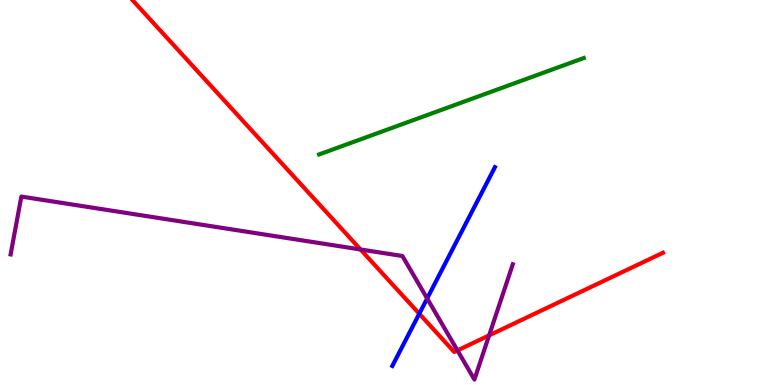[{'lines': ['blue', 'red'], 'intersections': [{'x': 5.41, 'y': 1.85}]}, {'lines': ['green', 'red'], 'intersections': []}, {'lines': ['purple', 'red'], 'intersections': [{'x': 4.65, 'y': 3.52}, {'x': 5.9, 'y': 0.898}, {'x': 6.31, 'y': 1.29}]}, {'lines': ['blue', 'green'], 'intersections': []}, {'lines': ['blue', 'purple'], 'intersections': [{'x': 5.51, 'y': 2.25}]}, {'lines': ['green', 'purple'], 'intersections': []}]